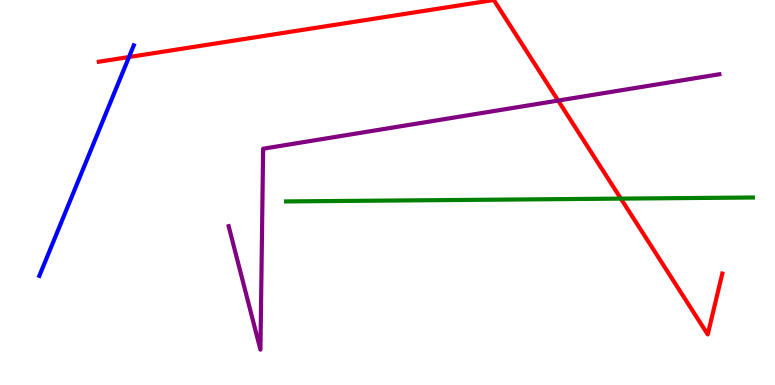[{'lines': ['blue', 'red'], 'intersections': [{'x': 1.66, 'y': 8.52}]}, {'lines': ['green', 'red'], 'intersections': [{'x': 8.01, 'y': 4.84}]}, {'lines': ['purple', 'red'], 'intersections': [{'x': 7.2, 'y': 7.39}]}, {'lines': ['blue', 'green'], 'intersections': []}, {'lines': ['blue', 'purple'], 'intersections': []}, {'lines': ['green', 'purple'], 'intersections': []}]